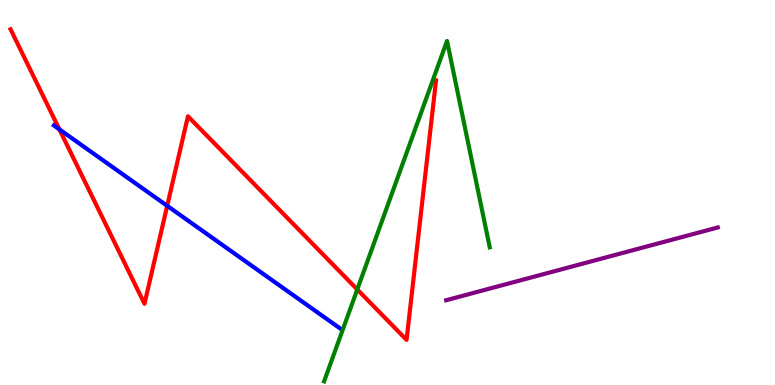[{'lines': ['blue', 'red'], 'intersections': [{'x': 0.767, 'y': 6.64}, {'x': 2.16, 'y': 4.65}]}, {'lines': ['green', 'red'], 'intersections': [{'x': 4.61, 'y': 2.48}]}, {'lines': ['purple', 'red'], 'intersections': []}, {'lines': ['blue', 'green'], 'intersections': []}, {'lines': ['blue', 'purple'], 'intersections': []}, {'lines': ['green', 'purple'], 'intersections': []}]